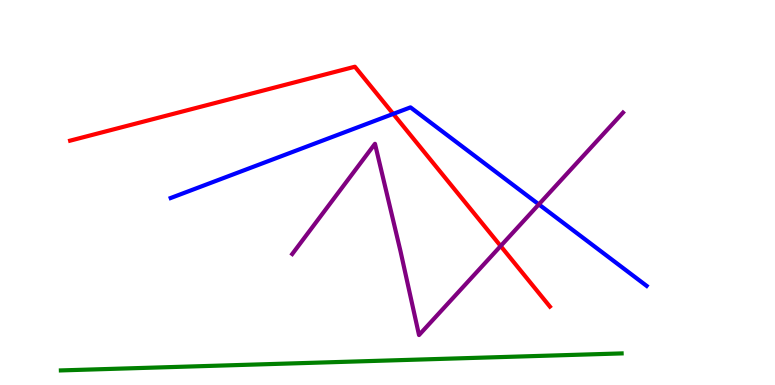[{'lines': ['blue', 'red'], 'intersections': [{'x': 5.07, 'y': 7.04}]}, {'lines': ['green', 'red'], 'intersections': []}, {'lines': ['purple', 'red'], 'intersections': [{'x': 6.46, 'y': 3.61}]}, {'lines': ['blue', 'green'], 'intersections': []}, {'lines': ['blue', 'purple'], 'intersections': [{'x': 6.95, 'y': 4.69}]}, {'lines': ['green', 'purple'], 'intersections': []}]